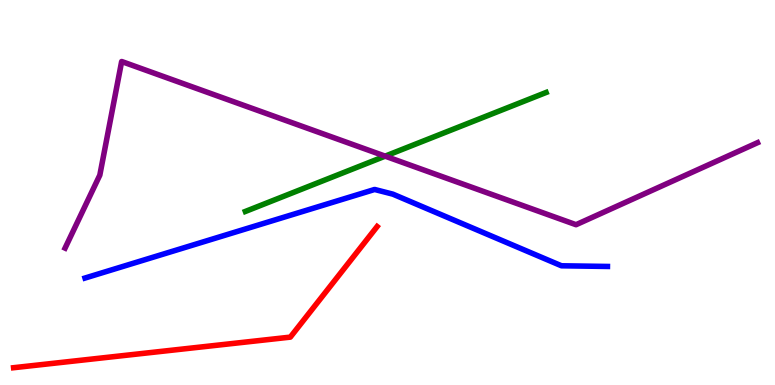[{'lines': ['blue', 'red'], 'intersections': []}, {'lines': ['green', 'red'], 'intersections': []}, {'lines': ['purple', 'red'], 'intersections': []}, {'lines': ['blue', 'green'], 'intersections': []}, {'lines': ['blue', 'purple'], 'intersections': []}, {'lines': ['green', 'purple'], 'intersections': [{'x': 4.97, 'y': 5.94}]}]